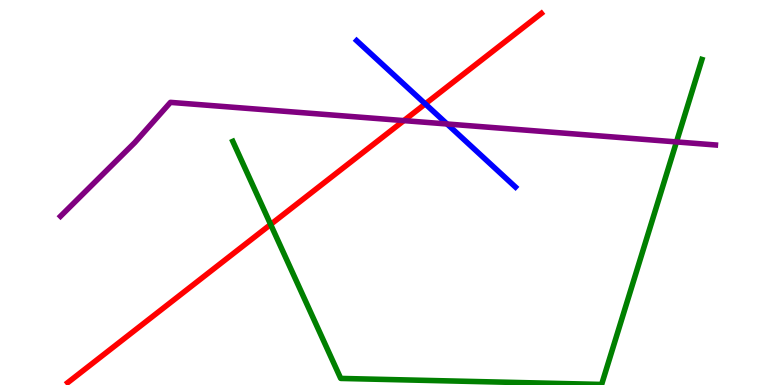[{'lines': ['blue', 'red'], 'intersections': [{'x': 5.49, 'y': 7.3}]}, {'lines': ['green', 'red'], 'intersections': [{'x': 3.49, 'y': 4.17}]}, {'lines': ['purple', 'red'], 'intersections': [{'x': 5.21, 'y': 6.87}]}, {'lines': ['blue', 'green'], 'intersections': []}, {'lines': ['blue', 'purple'], 'intersections': [{'x': 5.77, 'y': 6.78}]}, {'lines': ['green', 'purple'], 'intersections': [{'x': 8.73, 'y': 6.31}]}]